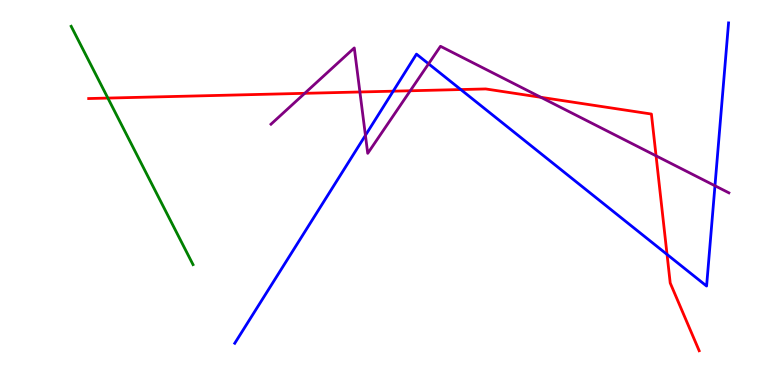[{'lines': ['blue', 'red'], 'intersections': [{'x': 5.07, 'y': 7.63}, {'x': 5.95, 'y': 7.67}, {'x': 8.61, 'y': 3.39}]}, {'lines': ['green', 'red'], 'intersections': [{'x': 1.39, 'y': 7.45}]}, {'lines': ['purple', 'red'], 'intersections': [{'x': 3.93, 'y': 7.58}, {'x': 4.64, 'y': 7.61}, {'x': 5.29, 'y': 7.64}, {'x': 6.98, 'y': 7.47}, {'x': 8.47, 'y': 5.95}]}, {'lines': ['blue', 'green'], 'intersections': []}, {'lines': ['blue', 'purple'], 'intersections': [{'x': 4.72, 'y': 6.48}, {'x': 5.53, 'y': 8.34}, {'x': 9.23, 'y': 5.18}]}, {'lines': ['green', 'purple'], 'intersections': []}]